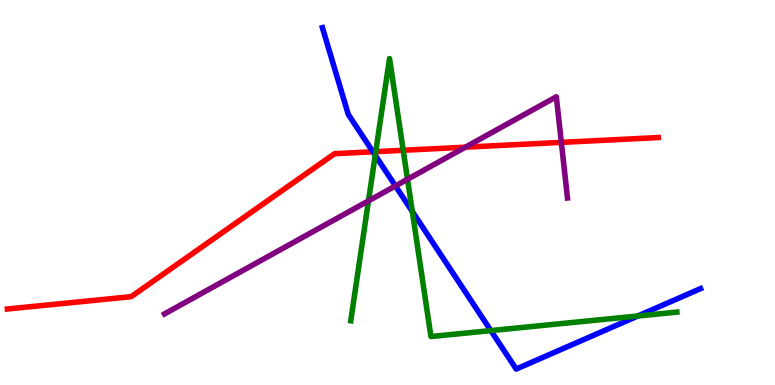[{'lines': ['blue', 'red'], 'intersections': [{'x': 4.81, 'y': 6.06}]}, {'lines': ['green', 'red'], 'intersections': [{'x': 4.85, 'y': 6.06}, {'x': 5.2, 'y': 6.1}]}, {'lines': ['purple', 'red'], 'intersections': [{'x': 6.01, 'y': 6.18}, {'x': 7.24, 'y': 6.3}]}, {'lines': ['blue', 'green'], 'intersections': [{'x': 4.84, 'y': 5.97}, {'x': 5.32, 'y': 4.51}, {'x': 6.33, 'y': 1.41}, {'x': 8.23, 'y': 1.79}]}, {'lines': ['blue', 'purple'], 'intersections': [{'x': 5.1, 'y': 5.17}]}, {'lines': ['green', 'purple'], 'intersections': [{'x': 4.75, 'y': 4.78}, {'x': 5.26, 'y': 5.34}]}]